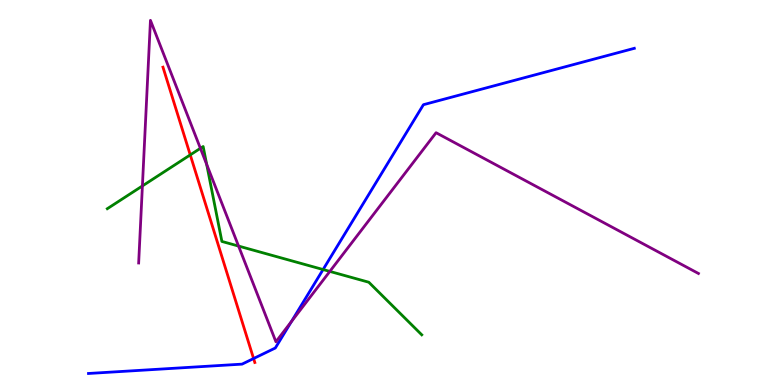[{'lines': ['blue', 'red'], 'intersections': [{'x': 3.27, 'y': 0.687}]}, {'lines': ['green', 'red'], 'intersections': [{'x': 2.45, 'y': 5.98}]}, {'lines': ['purple', 'red'], 'intersections': []}, {'lines': ['blue', 'green'], 'intersections': [{'x': 4.17, 'y': 3.0}]}, {'lines': ['blue', 'purple'], 'intersections': [{'x': 3.76, 'y': 1.65}]}, {'lines': ['green', 'purple'], 'intersections': [{'x': 1.84, 'y': 5.17}, {'x': 2.59, 'y': 6.15}, {'x': 2.67, 'y': 5.73}, {'x': 3.08, 'y': 3.61}, {'x': 4.26, 'y': 2.95}]}]